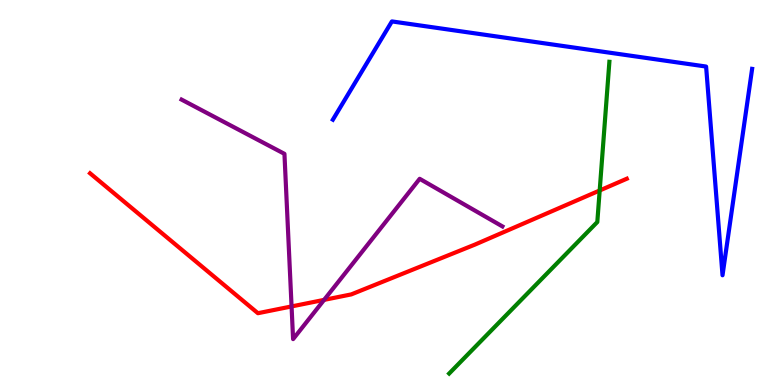[{'lines': ['blue', 'red'], 'intersections': []}, {'lines': ['green', 'red'], 'intersections': [{'x': 7.74, 'y': 5.05}]}, {'lines': ['purple', 'red'], 'intersections': [{'x': 3.76, 'y': 2.04}, {'x': 4.18, 'y': 2.21}]}, {'lines': ['blue', 'green'], 'intersections': []}, {'lines': ['blue', 'purple'], 'intersections': []}, {'lines': ['green', 'purple'], 'intersections': []}]